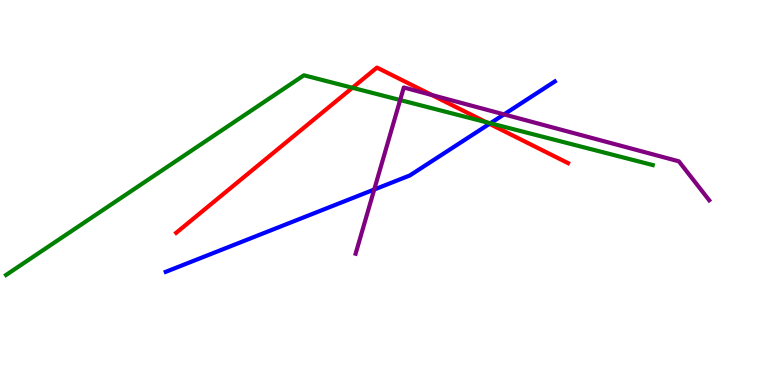[{'lines': ['blue', 'red'], 'intersections': [{'x': 6.32, 'y': 6.78}]}, {'lines': ['green', 'red'], 'intersections': [{'x': 4.55, 'y': 7.72}, {'x': 6.27, 'y': 6.83}]}, {'lines': ['purple', 'red'], 'intersections': [{'x': 5.57, 'y': 7.53}]}, {'lines': ['blue', 'green'], 'intersections': [{'x': 6.33, 'y': 6.8}]}, {'lines': ['blue', 'purple'], 'intersections': [{'x': 4.83, 'y': 5.08}, {'x': 6.5, 'y': 7.03}]}, {'lines': ['green', 'purple'], 'intersections': [{'x': 5.16, 'y': 7.4}]}]